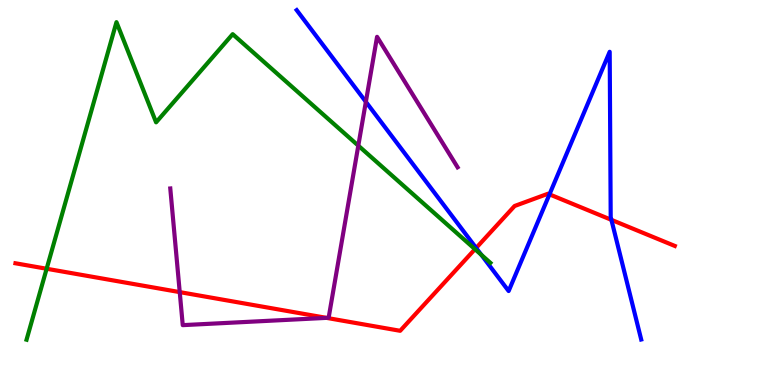[{'lines': ['blue', 'red'], 'intersections': [{'x': 6.14, 'y': 3.56}, {'x': 7.09, 'y': 4.95}, {'x': 7.89, 'y': 4.29}]}, {'lines': ['green', 'red'], 'intersections': [{'x': 0.602, 'y': 3.02}, {'x': 6.13, 'y': 3.53}]}, {'lines': ['purple', 'red'], 'intersections': [{'x': 2.32, 'y': 2.41}, {'x': 4.21, 'y': 1.74}]}, {'lines': ['blue', 'green'], 'intersections': [{'x': 6.21, 'y': 3.38}]}, {'lines': ['blue', 'purple'], 'intersections': [{'x': 4.72, 'y': 7.36}]}, {'lines': ['green', 'purple'], 'intersections': [{'x': 4.62, 'y': 6.22}]}]